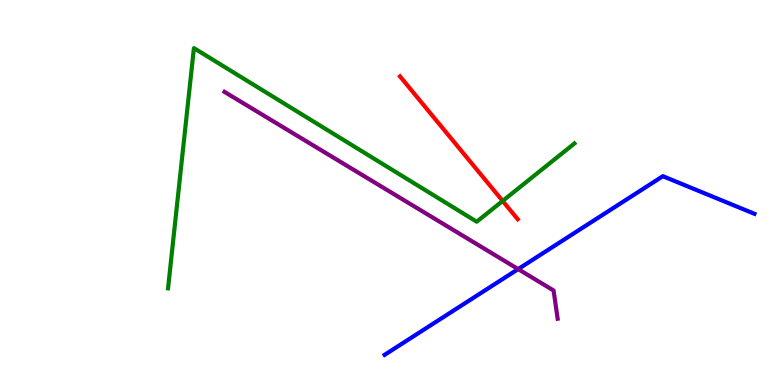[{'lines': ['blue', 'red'], 'intersections': []}, {'lines': ['green', 'red'], 'intersections': [{'x': 6.49, 'y': 4.78}]}, {'lines': ['purple', 'red'], 'intersections': []}, {'lines': ['blue', 'green'], 'intersections': []}, {'lines': ['blue', 'purple'], 'intersections': [{'x': 6.69, 'y': 3.01}]}, {'lines': ['green', 'purple'], 'intersections': []}]